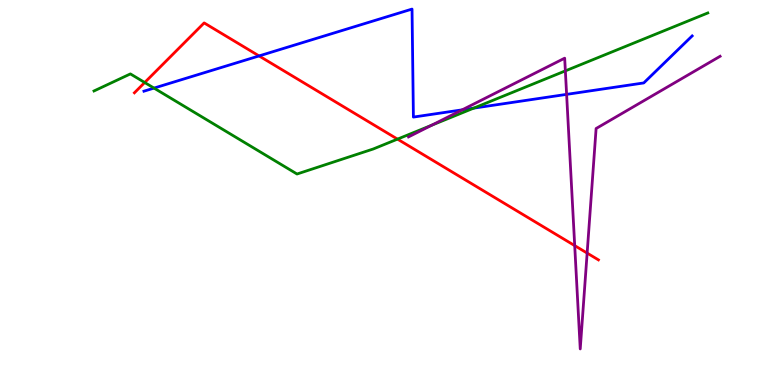[{'lines': ['blue', 'red'], 'intersections': [{'x': 3.34, 'y': 8.55}]}, {'lines': ['green', 'red'], 'intersections': [{'x': 1.87, 'y': 7.86}, {'x': 5.13, 'y': 6.39}]}, {'lines': ['purple', 'red'], 'intersections': [{'x': 7.42, 'y': 3.62}, {'x': 7.58, 'y': 3.43}]}, {'lines': ['blue', 'green'], 'intersections': [{'x': 1.99, 'y': 7.71}, {'x': 6.11, 'y': 7.19}]}, {'lines': ['blue', 'purple'], 'intersections': [{'x': 5.96, 'y': 7.15}, {'x': 7.31, 'y': 7.55}]}, {'lines': ['green', 'purple'], 'intersections': [{'x': 5.57, 'y': 6.75}, {'x': 7.29, 'y': 8.16}]}]